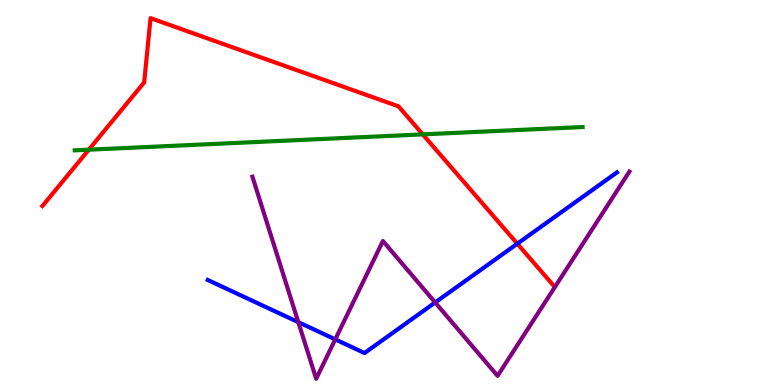[{'lines': ['blue', 'red'], 'intersections': [{'x': 6.67, 'y': 3.67}]}, {'lines': ['green', 'red'], 'intersections': [{'x': 1.15, 'y': 6.11}, {'x': 5.45, 'y': 6.51}]}, {'lines': ['purple', 'red'], 'intersections': []}, {'lines': ['blue', 'green'], 'intersections': []}, {'lines': ['blue', 'purple'], 'intersections': [{'x': 3.85, 'y': 1.63}, {'x': 4.33, 'y': 1.18}, {'x': 5.62, 'y': 2.14}]}, {'lines': ['green', 'purple'], 'intersections': []}]